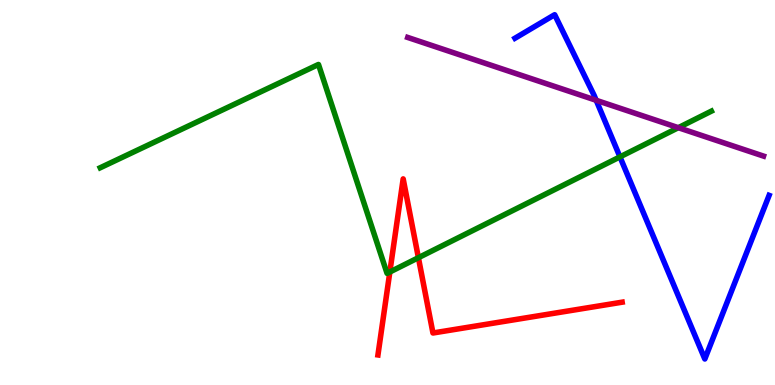[{'lines': ['blue', 'red'], 'intersections': []}, {'lines': ['green', 'red'], 'intersections': [{'x': 5.03, 'y': 2.94}, {'x': 5.4, 'y': 3.31}]}, {'lines': ['purple', 'red'], 'intersections': []}, {'lines': ['blue', 'green'], 'intersections': [{'x': 8.0, 'y': 5.93}]}, {'lines': ['blue', 'purple'], 'intersections': [{'x': 7.69, 'y': 7.39}]}, {'lines': ['green', 'purple'], 'intersections': [{'x': 8.75, 'y': 6.68}]}]